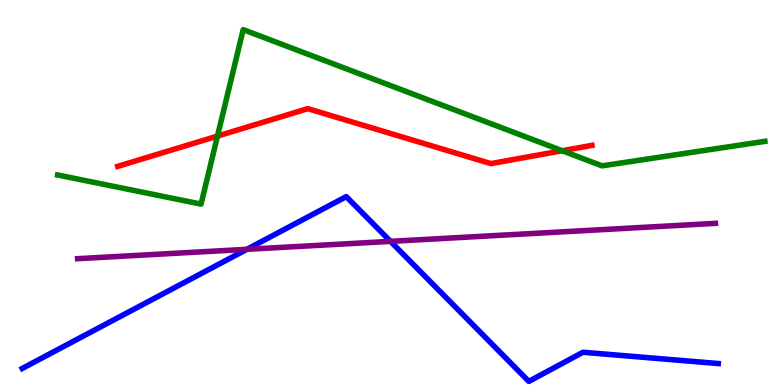[{'lines': ['blue', 'red'], 'intersections': []}, {'lines': ['green', 'red'], 'intersections': [{'x': 2.81, 'y': 6.47}, {'x': 7.25, 'y': 6.08}]}, {'lines': ['purple', 'red'], 'intersections': []}, {'lines': ['blue', 'green'], 'intersections': []}, {'lines': ['blue', 'purple'], 'intersections': [{'x': 3.19, 'y': 3.52}, {'x': 5.04, 'y': 3.73}]}, {'lines': ['green', 'purple'], 'intersections': []}]